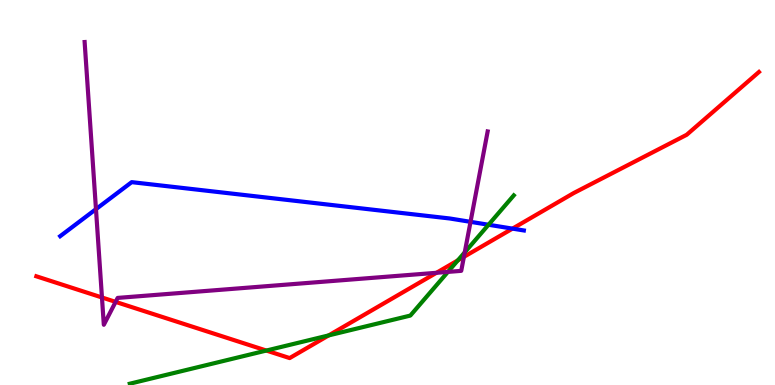[{'lines': ['blue', 'red'], 'intersections': [{'x': 6.61, 'y': 4.06}]}, {'lines': ['green', 'red'], 'intersections': [{'x': 3.44, 'y': 0.895}, {'x': 4.24, 'y': 1.29}, {'x': 5.91, 'y': 3.24}]}, {'lines': ['purple', 'red'], 'intersections': [{'x': 1.32, 'y': 2.27}, {'x': 1.49, 'y': 2.16}, {'x': 5.63, 'y': 2.91}, {'x': 5.99, 'y': 3.33}]}, {'lines': ['blue', 'green'], 'intersections': [{'x': 6.3, 'y': 4.16}]}, {'lines': ['blue', 'purple'], 'intersections': [{'x': 1.24, 'y': 4.57}, {'x': 6.07, 'y': 4.24}]}, {'lines': ['green', 'purple'], 'intersections': [{'x': 5.78, 'y': 2.94}, {'x': 6.0, 'y': 3.45}]}]